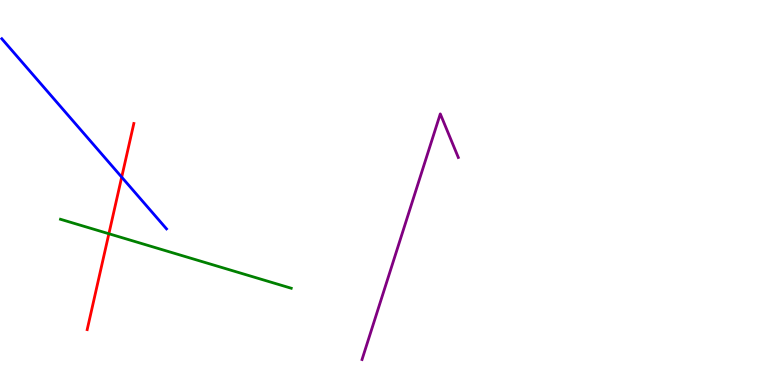[{'lines': ['blue', 'red'], 'intersections': [{'x': 1.57, 'y': 5.4}]}, {'lines': ['green', 'red'], 'intersections': [{'x': 1.4, 'y': 3.93}]}, {'lines': ['purple', 'red'], 'intersections': []}, {'lines': ['blue', 'green'], 'intersections': []}, {'lines': ['blue', 'purple'], 'intersections': []}, {'lines': ['green', 'purple'], 'intersections': []}]